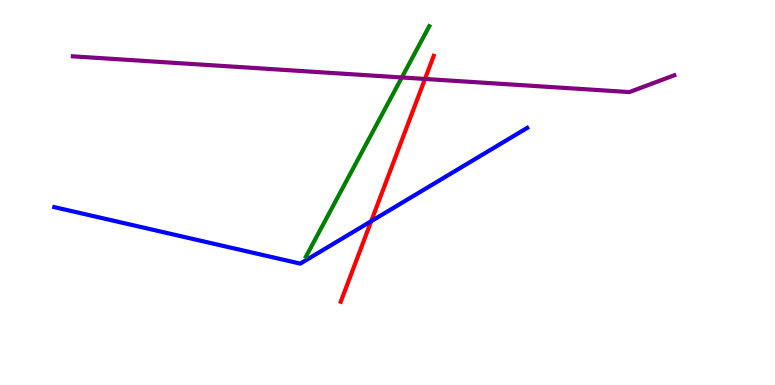[{'lines': ['blue', 'red'], 'intersections': [{'x': 4.79, 'y': 4.25}]}, {'lines': ['green', 'red'], 'intersections': []}, {'lines': ['purple', 'red'], 'intersections': [{'x': 5.48, 'y': 7.95}]}, {'lines': ['blue', 'green'], 'intersections': []}, {'lines': ['blue', 'purple'], 'intersections': []}, {'lines': ['green', 'purple'], 'intersections': [{'x': 5.18, 'y': 7.99}]}]